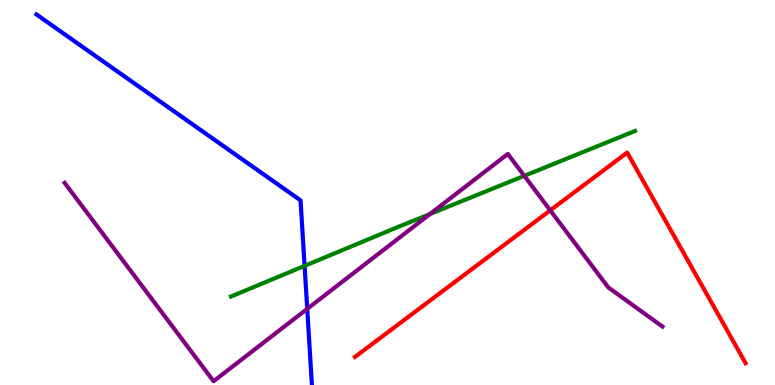[{'lines': ['blue', 'red'], 'intersections': []}, {'lines': ['green', 'red'], 'intersections': []}, {'lines': ['purple', 'red'], 'intersections': [{'x': 7.1, 'y': 4.54}]}, {'lines': ['blue', 'green'], 'intersections': [{'x': 3.93, 'y': 3.09}]}, {'lines': ['blue', 'purple'], 'intersections': [{'x': 3.96, 'y': 1.98}]}, {'lines': ['green', 'purple'], 'intersections': [{'x': 5.55, 'y': 4.44}, {'x': 6.76, 'y': 5.43}]}]